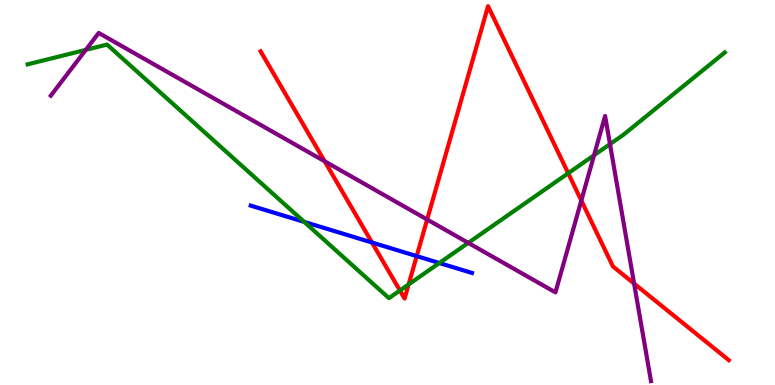[{'lines': ['blue', 'red'], 'intersections': [{'x': 4.8, 'y': 3.7}, {'x': 5.38, 'y': 3.35}]}, {'lines': ['green', 'red'], 'intersections': [{'x': 5.16, 'y': 2.45}, {'x': 5.27, 'y': 2.61}, {'x': 7.33, 'y': 5.5}]}, {'lines': ['purple', 'red'], 'intersections': [{'x': 4.19, 'y': 5.81}, {'x': 5.51, 'y': 4.3}, {'x': 7.5, 'y': 4.79}, {'x': 8.18, 'y': 2.63}]}, {'lines': ['blue', 'green'], 'intersections': [{'x': 3.92, 'y': 4.24}, {'x': 5.67, 'y': 3.17}]}, {'lines': ['blue', 'purple'], 'intersections': []}, {'lines': ['green', 'purple'], 'intersections': [{'x': 1.11, 'y': 8.7}, {'x': 6.04, 'y': 3.69}, {'x': 7.67, 'y': 5.97}, {'x': 7.87, 'y': 6.26}]}]